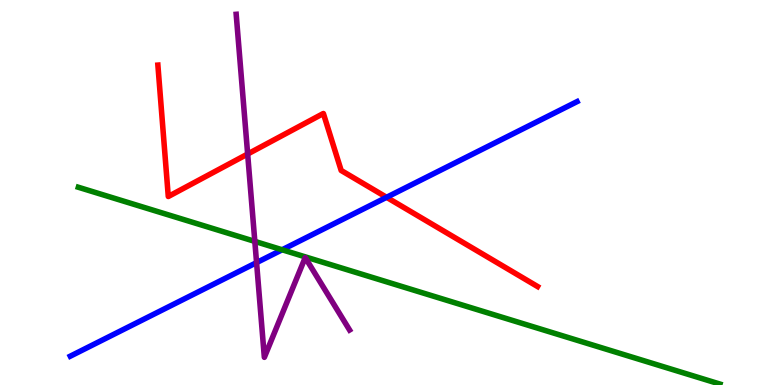[{'lines': ['blue', 'red'], 'intersections': [{'x': 4.99, 'y': 4.88}]}, {'lines': ['green', 'red'], 'intersections': []}, {'lines': ['purple', 'red'], 'intersections': [{'x': 3.2, 'y': 6.0}]}, {'lines': ['blue', 'green'], 'intersections': [{'x': 3.64, 'y': 3.51}]}, {'lines': ['blue', 'purple'], 'intersections': [{'x': 3.31, 'y': 3.18}]}, {'lines': ['green', 'purple'], 'intersections': [{'x': 3.29, 'y': 3.73}]}]